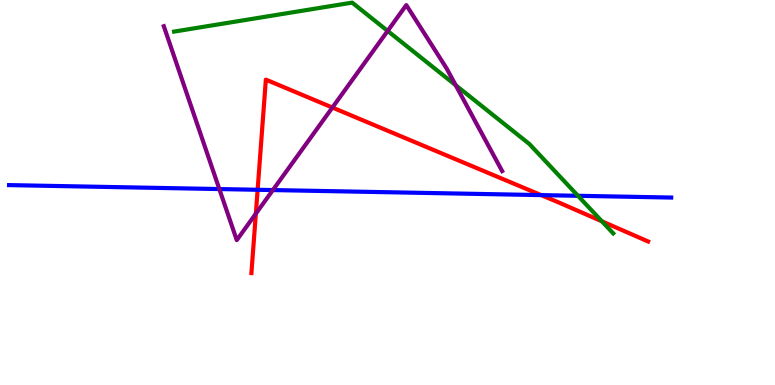[{'lines': ['blue', 'red'], 'intersections': [{'x': 3.32, 'y': 5.07}, {'x': 6.98, 'y': 4.93}]}, {'lines': ['green', 'red'], 'intersections': [{'x': 7.77, 'y': 4.25}]}, {'lines': ['purple', 'red'], 'intersections': [{'x': 3.3, 'y': 4.45}, {'x': 4.29, 'y': 7.21}]}, {'lines': ['blue', 'green'], 'intersections': [{'x': 7.46, 'y': 4.91}]}, {'lines': ['blue', 'purple'], 'intersections': [{'x': 2.83, 'y': 5.09}, {'x': 3.52, 'y': 5.06}]}, {'lines': ['green', 'purple'], 'intersections': [{'x': 5.0, 'y': 9.2}, {'x': 5.88, 'y': 7.79}]}]